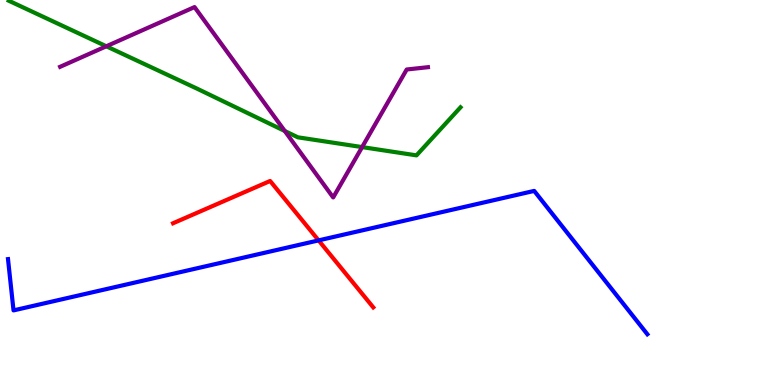[{'lines': ['blue', 'red'], 'intersections': [{'x': 4.11, 'y': 3.76}]}, {'lines': ['green', 'red'], 'intersections': []}, {'lines': ['purple', 'red'], 'intersections': []}, {'lines': ['blue', 'green'], 'intersections': []}, {'lines': ['blue', 'purple'], 'intersections': []}, {'lines': ['green', 'purple'], 'intersections': [{'x': 1.37, 'y': 8.8}, {'x': 3.67, 'y': 6.6}, {'x': 4.67, 'y': 6.18}]}]